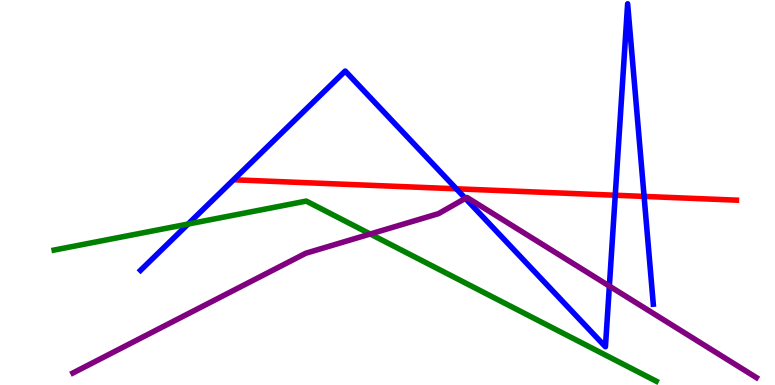[{'lines': ['blue', 'red'], 'intersections': [{'x': 5.89, 'y': 5.1}, {'x': 7.94, 'y': 4.93}, {'x': 8.31, 'y': 4.9}]}, {'lines': ['green', 'red'], 'intersections': []}, {'lines': ['purple', 'red'], 'intersections': []}, {'lines': ['blue', 'green'], 'intersections': [{'x': 2.43, 'y': 4.18}]}, {'lines': ['blue', 'purple'], 'intersections': [{'x': 6.0, 'y': 4.85}, {'x': 7.86, 'y': 2.57}]}, {'lines': ['green', 'purple'], 'intersections': [{'x': 4.78, 'y': 3.92}]}]